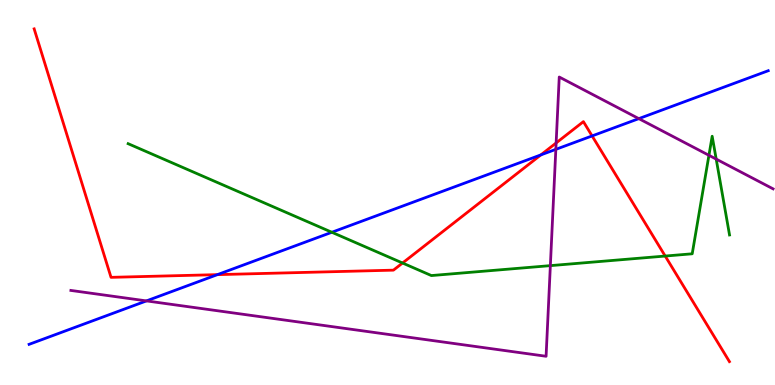[{'lines': ['blue', 'red'], 'intersections': [{'x': 2.81, 'y': 2.87}, {'x': 6.98, 'y': 5.98}, {'x': 7.64, 'y': 6.47}]}, {'lines': ['green', 'red'], 'intersections': [{'x': 5.19, 'y': 3.17}, {'x': 8.58, 'y': 3.35}]}, {'lines': ['purple', 'red'], 'intersections': [{'x': 7.18, 'y': 6.29}]}, {'lines': ['blue', 'green'], 'intersections': [{'x': 4.28, 'y': 3.97}]}, {'lines': ['blue', 'purple'], 'intersections': [{'x': 1.89, 'y': 2.18}, {'x': 7.17, 'y': 6.12}, {'x': 8.24, 'y': 6.92}]}, {'lines': ['green', 'purple'], 'intersections': [{'x': 7.1, 'y': 3.1}, {'x': 9.15, 'y': 5.97}, {'x': 9.24, 'y': 5.87}]}]